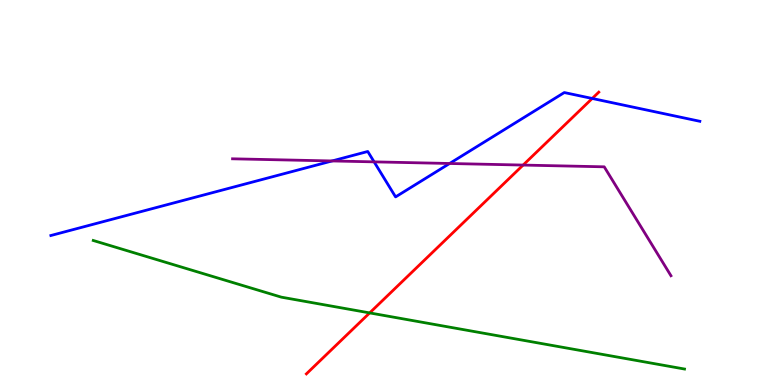[{'lines': ['blue', 'red'], 'intersections': [{'x': 7.64, 'y': 7.44}]}, {'lines': ['green', 'red'], 'intersections': [{'x': 4.77, 'y': 1.87}]}, {'lines': ['purple', 'red'], 'intersections': [{'x': 6.75, 'y': 5.71}]}, {'lines': ['blue', 'green'], 'intersections': []}, {'lines': ['blue', 'purple'], 'intersections': [{'x': 4.28, 'y': 5.82}, {'x': 4.83, 'y': 5.8}, {'x': 5.8, 'y': 5.75}]}, {'lines': ['green', 'purple'], 'intersections': []}]